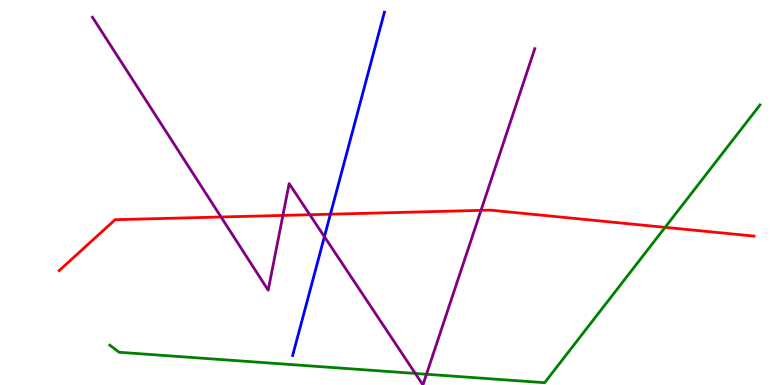[{'lines': ['blue', 'red'], 'intersections': [{'x': 4.26, 'y': 4.44}]}, {'lines': ['green', 'red'], 'intersections': [{'x': 8.58, 'y': 4.09}]}, {'lines': ['purple', 'red'], 'intersections': [{'x': 2.85, 'y': 4.36}, {'x': 3.65, 'y': 4.4}, {'x': 4.0, 'y': 4.42}, {'x': 6.21, 'y': 4.54}]}, {'lines': ['blue', 'green'], 'intersections': []}, {'lines': ['blue', 'purple'], 'intersections': [{'x': 4.19, 'y': 3.85}]}, {'lines': ['green', 'purple'], 'intersections': [{'x': 5.36, 'y': 0.3}, {'x': 5.5, 'y': 0.279}]}]